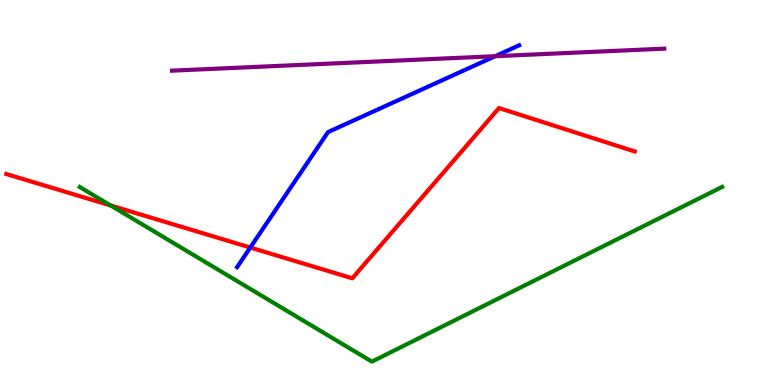[{'lines': ['blue', 'red'], 'intersections': [{'x': 3.23, 'y': 3.57}]}, {'lines': ['green', 'red'], 'intersections': [{'x': 1.43, 'y': 4.66}]}, {'lines': ['purple', 'red'], 'intersections': []}, {'lines': ['blue', 'green'], 'intersections': []}, {'lines': ['blue', 'purple'], 'intersections': [{'x': 6.39, 'y': 8.54}]}, {'lines': ['green', 'purple'], 'intersections': []}]